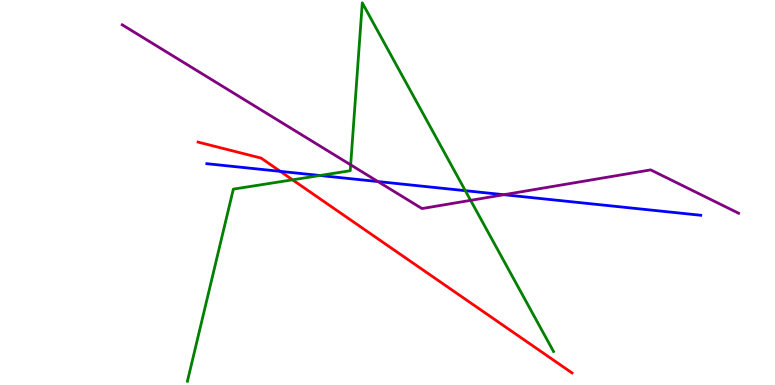[{'lines': ['blue', 'red'], 'intersections': [{'x': 3.62, 'y': 5.55}]}, {'lines': ['green', 'red'], 'intersections': [{'x': 3.77, 'y': 5.33}]}, {'lines': ['purple', 'red'], 'intersections': []}, {'lines': ['blue', 'green'], 'intersections': [{'x': 4.13, 'y': 5.44}, {'x': 6.0, 'y': 5.05}]}, {'lines': ['blue', 'purple'], 'intersections': [{'x': 4.88, 'y': 5.28}, {'x': 6.5, 'y': 4.94}]}, {'lines': ['green', 'purple'], 'intersections': [{'x': 4.52, 'y': 5.72}, {'x': 6.07, 'y': 4.8}]}]